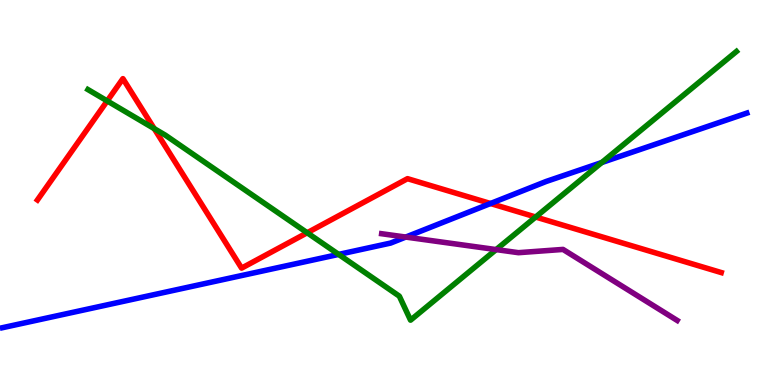[{'lines': ['blue', 'red'], 'intersections': [{'x': 6.33, 'y': 4.71}]}, {'lines': ['green', 'red'], 'intersections': [{'x': 1.38, 'y': 7.38}, {'x': 1.99, 'y': 6.66}, {'x': 3.96, 'y': 3.95}, {'x': 6.91, 'y': 4.36}]}, {'lines': ['purple', 'red'], 'intersections': []}, {'lines': ['blue', 'green'], 'intersections': [{'x': 4.37, 'y': 3.39}, {'x': 7.76, 'y': 5.78}]}, {'lines': ['blue', 'purple'], 'intersections': [{'x': 5.24, 'y': 3.84}]}, {'lines': ['green', 'purple'], 'intersections': [{'x': 6.4, 'y': 3.52}]}]